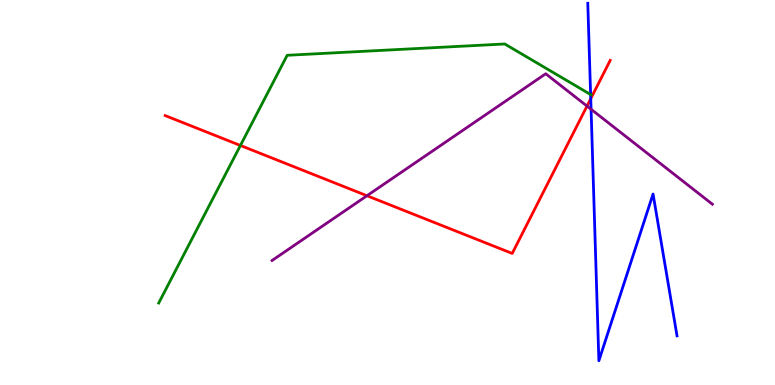[{'lines': ['blue', 'red'], 'intersections': [{'x': 7.62, 'y': 7.44}]}, {'lines': ['green', 'red'], 'intersections': [{'x': 3.1, 'y': 6.22}]}, {'lines': ['purple', 'red'], 'intersections': [{'x': 4.74, 'y': 4.92}, {'x': 7.57, 'y': 7.24}]}, {'lines': ['blue', 'green'], 'intersections': [{'x': 7.62, 'y': 7.54}]}, {'lines': ['blue', 'purple'], 'intersections': [{'x': 7.63, 'y': 7.16}]}, {'lines': ['green', 'purple'], 'intersections': []}]